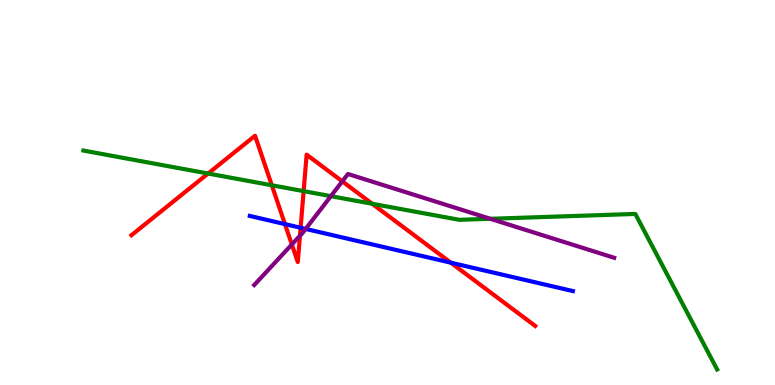[{'lines': ['blue', 'red'], 'intersections': [{'x': 3.68, 'y': 4.18}, {'x': 3.88, 'y': 4.08}, {'x': 5.82, 'y': 3.18}]}, {'lines': ['green', 'red'], 'intersections': [{'x': 2.68, 'y': 5.49}, {'x': 3.51, 'y': 5.19}, {'x': 3.92, 'y': 5.04}, {'x': 4.8, 'y': 4.71}]}, {'lines': ['purple', 'red'], 'intersections': [{'x': 3.77, 'y': 3.65}, {'x': 3.87, 'y': 3.88}, {'x': 4.42, 'y': 5.29}]}, {'lines': ['blue', 'green'], 'intersections': []}, {'lines': ['blue', 'purple'], 'intersections': [{'x': 3.94, 'y': 4.05}]}, {'lines': ['green', 'purple'], 'intersections': [{'x': 4.27, 'y': 4.9}, {'x': 6.33, 'y': 4.32}]}]